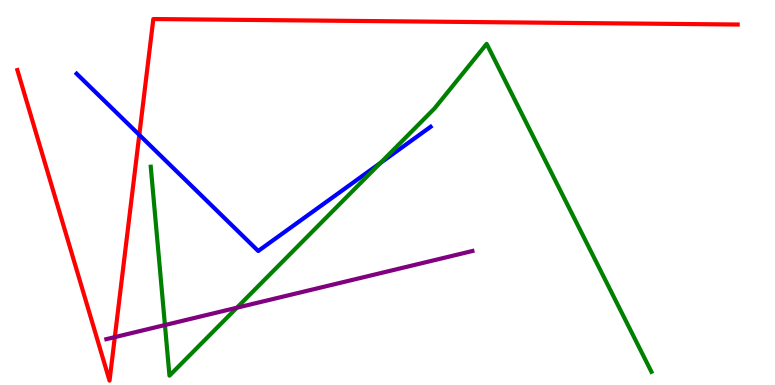[{'lines': ['blue', 'red'], 'intersections': [{'x': 1.8, 'y': 6.5}]}, {'lines': ['green', 'red'], 'intersections': []}, {'lines': ['purple', 'red'], 'intersections': [{'x': 1.48, 'y': 1.24}]}, {'lines': ['blue', 'green'], 'intersections': [{'x': 4.91, 'y': 5.77}]}, {'lines': ['blue', 'purple'], 'intersections': []}, {'lines': ['green', 'purple'], 'intersections': [{'x': 2.13, 'y': 1.56}, {'x': 3.06, 'y': 2.01}]}]